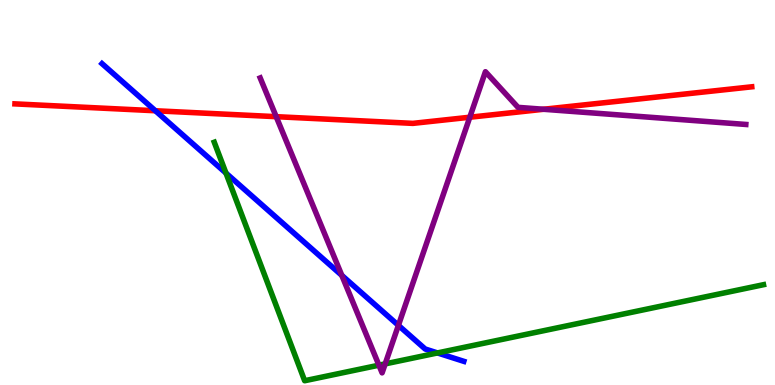[{'lines': ['blue', 'red'], 'intersections': [{'x': 2.0, 'y': 7.12}]}, {'lines': ['green', 'red'], 'intersections': []}, {'lines': ['purple', 'red'], 'intersections': [{'x': 3.56, 'y': 6.97}, {'x': 6.06, 'y': 6.96}, {'x': 7.01, 'y': 7.16}]}, {'lines': ['blue', 'green'], 'intersections': [{'x': 2.92, 'y': 5.5}, {'x': 5.64, 'y': 0.833}]}, {'lines': ['blue', 'purple'], 'intersections': [{'x': 4.41, 'y': 2.85}, {'x': 5.14, 'y': 1.55}]}, {'lines': ['green', 'purple'], 'intersections': [{'x': 4.89, 'y': 0.515}, {'x': 4.97, 'y': 0.549}]}]